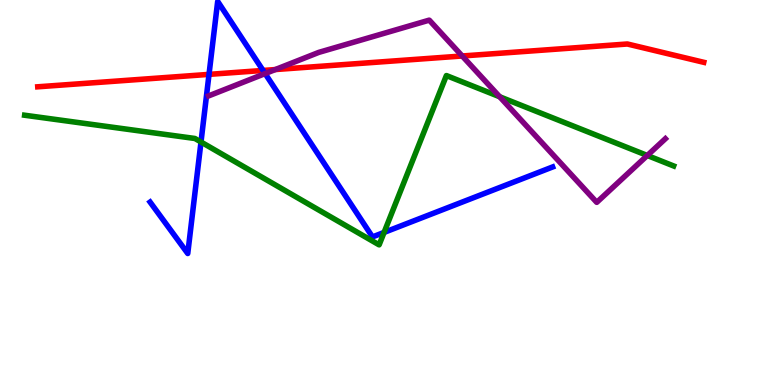[{'lines': ['blue', 'red'], 'intersections': [{'x': 2.7, 'y': 8.07}, {'x': 3.39, 'y': 8.17}]}, {'lines': ['green', 'red'], 'intersections': []}, {'lines': ['purple', 'red'], 'intersections': [{'x': 3.55, 'y': 8.19}, {'x': 5.96, 'y': 8.55}]}, {'lines': ['blue', 'green'], 'intersections': [{'x': 2.59, 'y': 6.31}, {'x': 4.96, 'y': 3.96}]}, {'lines': ['blue', 'purple'], 'intersections': [{'x': 3.42, 'y': 8.09}]}, {'lines': ['green', 'purple'], 'intersections': [{'x': 6.45, 'y': 7.49}, {'x': 8.35, 'y': 5.96}]}]